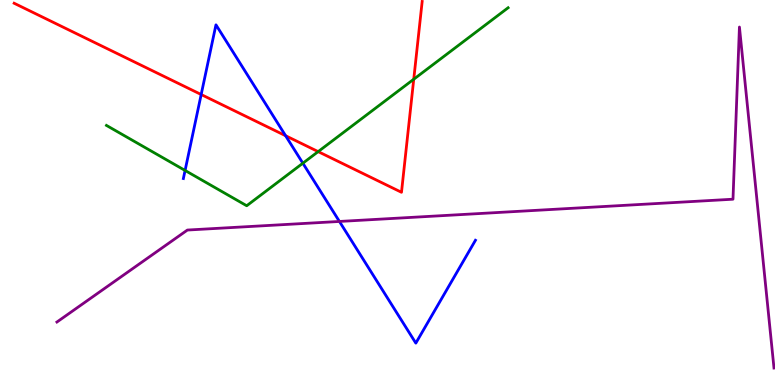[{'lines': ['blue', 'red'], 'intersections': [{'x': 2.6, 'y': 7.54}, {'x': 3.69, 'y': 6.47}]}, {'lines': ['green', 'red'], 'intersections': [{'x': 4.11, 'y': 6.06}, {'x': 5.34, 'y': 7.94}]}, {'lines': ['purple', 'red'], 'intersections': []}, {'lines': ['blue', 'green'], 'intersections': [{'x': 2.39, 'y': 5.57}, {'x': 3.91, 'y': 5.76}]}, {'lines': ['blue', 'purple'], 'intersections': [{'x': 4.38, 'y': 4.25}]}, {'lines': ['green', 'purple'], 'intersections': []}]